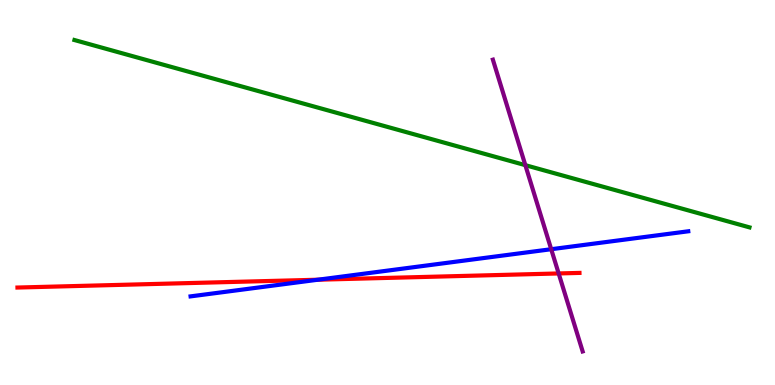[{'lines': ['blue', 'red'], 'intersections': [{'x': 4.1, 'y': 2.73}]}, {'lines': ['green', 'red'], 'intersections': []}, {'lines': ['purple', 'red'], 'intersections': [{'x': 7.21, 'y': 2.9}]}, {'lines': ['blue', 'green'], 'intersections': []}, {'lines': ['blue', 'purple'], 'intersections': [{'x': 7.11, 'y': 3.53}]}, {'lines': ['green', 'purple'], 'intersections': [{'x': 6.78, 'y': 5.71}]}]